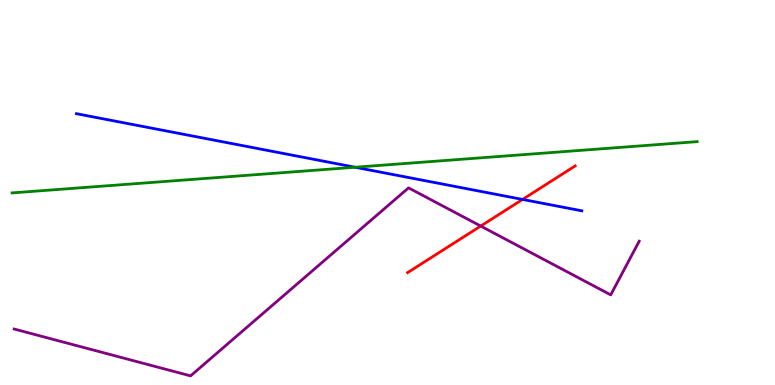[{'lines': ['blue', 'red'], 'intersections': [{'x': 6.74, 'y': 4.82}]}, {'lines': ['green', 'red'], 'intersections': []}, {'lines': ['purple', 'red'], 'intersections': [{'x': 6.2, 'y': 4.13}]}, {'lines': ['blue', 'green'], 'intersections': [{'x': 4.58, 'y': 5.66}]}, {'lines': ['blue', 'purple'], 'intersections': []}, {'lines': ['green', 'purple'], 'intersections': []}]